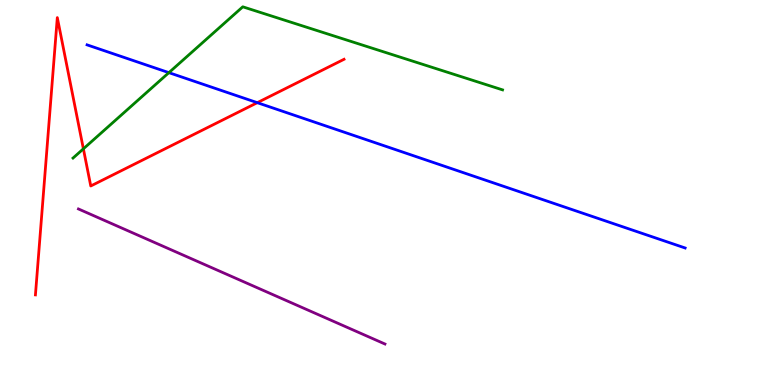[{'lines': ['blue', 'red'], 'intersections': [{'x': 3.32, 'y': 7.33}]}, {'lines': ['green', 'red'], 'intersections': [{'x': 1.08, 'y': 6.13}]}, {'lines': ['purple', 'red'], 'intersections': []}, {'lines': ['blue', 'green'], 'intersections': [{'x': 2.18, 'y': 8.11}]}, {'lines': ['blue', 'purple'], 'intersections': []}, {'lines': ['green', 'purple'], 'intersections': []}]